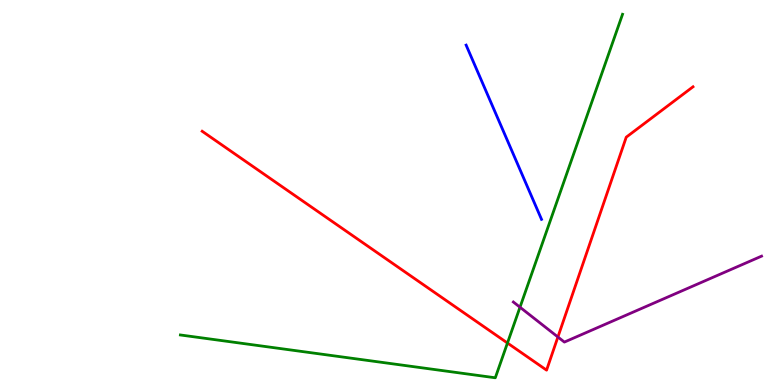[{'lines': ['blue', 'red'], 'intersections': []}, {'lines': ['green', 'red'], 'intersections': [{'x': 6.55, 'y': 1.09}]}, {'lines': ['purple', 'red'], 'intersections': [{'x': 7.2, 'y': 1.25}]}, {'lines': ['blue', 'green'], 'intersections': []}, {'lines': ['blue', 'purple'], 'intersections': []}, {'lines': ['green', 'purple'], 'intersections': [{'x': 6.71, 'y': 2.02}]}]